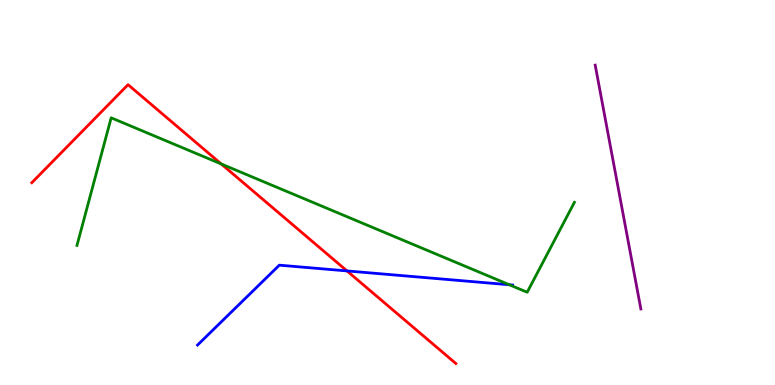[{'lines': ['blue', 'red'], 'intersections': [{'x': 4.48, 'y': 2.96}]}, {'lines': ['green', 'red'], 'intersections': [{'x': 2.85, 'y': 5.74}]}, {'lines': ['purple', 'red'], 'intersections': []}, {'lines': ['blue', 'green'], 'intersections': [{'x': 6.57, 'y': 2.6}]}, {'lines': ['blue', 'purple'], 'intersections': []}, {'lines': ['green', 'purple'], 'intersections': []}]